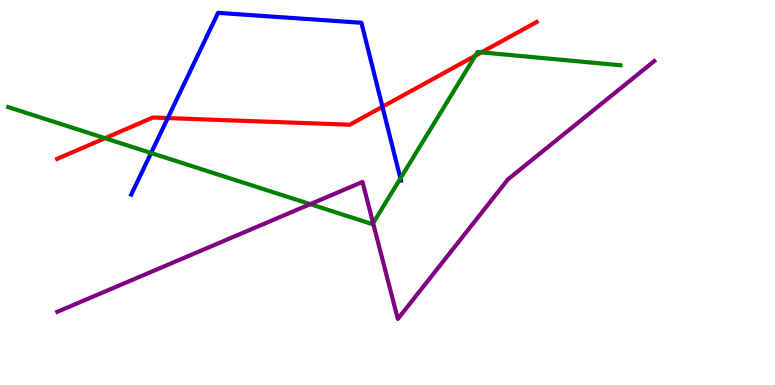[{'lines': ['blue', 'red'], 'intersections': [{'x': 2.16, 'y': 6.93}, {'x': 4.93, 'y': 7.23}]}, {'lines': ['green', 'red'], 'intersections': [{'x': 1.35, 'y': 6.41}, {'x': 6.13, 'y': 8.55}, {'x': 6.21, 'y': 8.64}]}, {'lines': ['purple', 'red'], 'intersections': []}, {'lines': ['blue', 'green'], 'intersections': [{'x': 1.95, 'y': 6.03}, {'x': 5.17, 'y': 5.37}]}, {'lines': ['blue', 'purple'], 'intersections': []}, {'lines': ['green', 'purple'], 'intersections': [{'x': 4.0, 'y': 4.7}, {'x': 4.81, 'y': 4.2}]}]